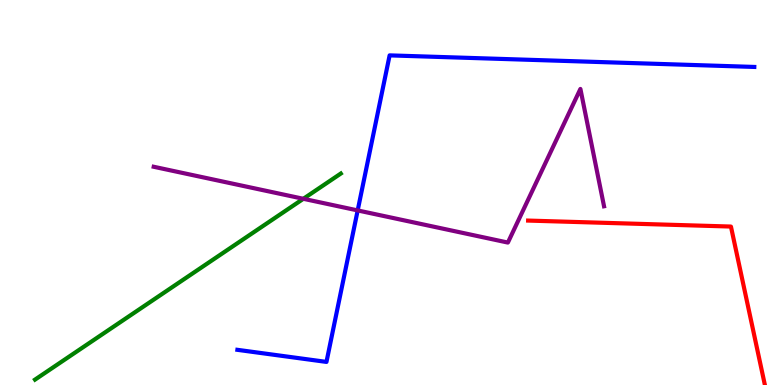[{'lines': ['blue', 'red'], 'intersections': []}, {'lines': ['green', 'red'], 'intersections': []}, {'lines': ['purple', 'red'], 'intersections': []}, {'lines': ['blue', 'green'], 'intersections': []}, {'lines': ['blue', 'purple'], 'intersections': [{'x': 4.62, 'y': 4.53}]}, {'lines': ['green', 'purple'], 'intersections': [{'x': 3.91, 'y': 4.84}]}]